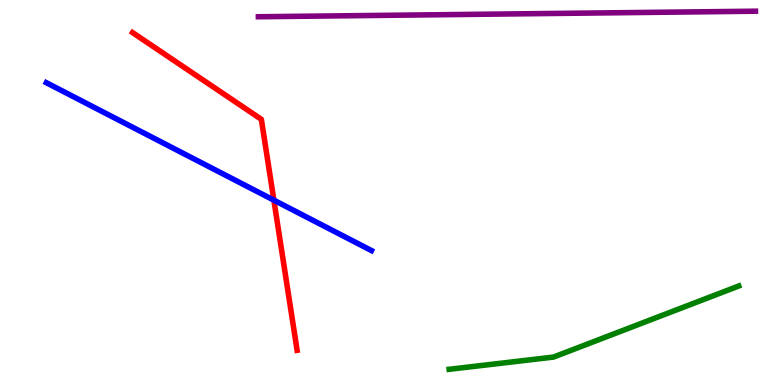[{'lines': ['blue', 'red'], 'intersections': [{'x': 3.53, 'y': 4.8}]}, {'lines': ['green', 'red'], 'intersections': []}, {'lines': ['purple', 'red'], 'intersections': []}, {'lines': ['blue', 'green'], 'intersections': []}, {'lines': ['blue', 'purple'], 'intersections': []}, {'lines': ['green', 'purple'], 'intersections': []}]